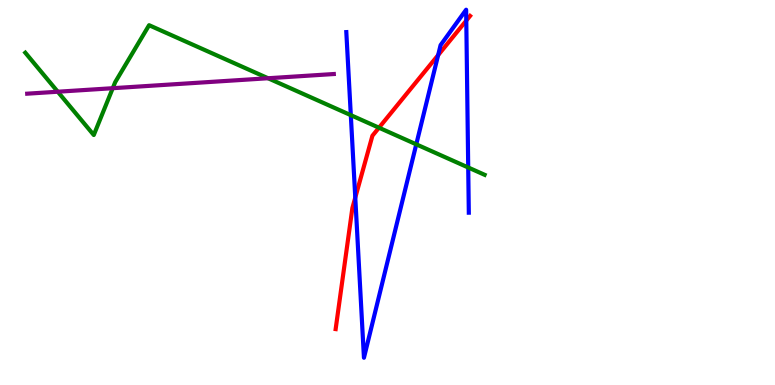[{'lines': ['blue', 'red'], 'intersections': [{'x': 4.58, 'y': 4.87}, {'x': 5.65, 'y': 8.57}, {'x': 6.02, 'y': 9.47}]}, {'lines': ['green', 'red'], 'intersections': [{'x': 4.89, 'y': 6.68}]}, {'lines': ['purple', 'red'], 'intersections': []}, {'lines': ['blue', 'green'], 'intersections': [{'x': 4.53, 'y': 7.01}, {'x': 5.37, 'y': 6.25}, {'x': 6.04, 'y': 5.65}]}, {'lines': ['blue', 'purple'], 'intersections': []}, {'lines': ['green', 'purple'], 'intersections': [{'x': 0.745, 'y': 7.62}, {'x': 1.45, 'y': 7.71}, {'x': 3.46, 'y': 7.97}]}]